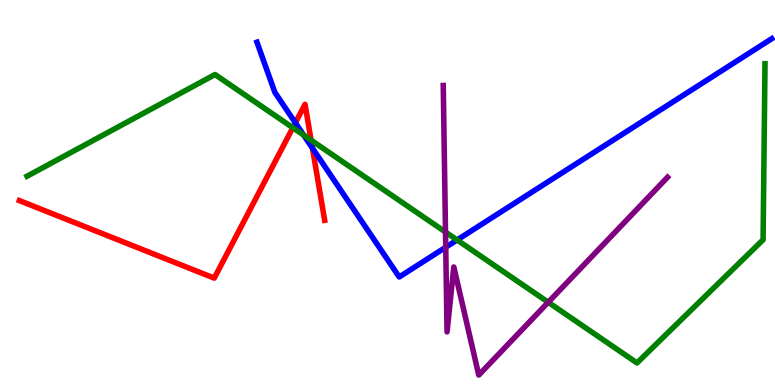[{'lines': ['blue', 'red'], 'intersections': [{'x': 3.81, 'y': 6.81}, {'x': 4.03, 'y': 6.15}]}, {'lines': ['green', 'red'], 'intersections': [{'x': 3.78, 'y': 6.68}, {'x': 4.01, 'y': 6.36}]}, {'lines': ['purple', 'red'], 'intersections': []}, {'lines': ['blue', 'green'], 'intersections': [{'x': 3.92, 'y': 6.49}, {'x': 5.9, 'y': 3.77}]}, {'lines': ['blue', 'purple'], 'intersections': [{'x': 5.75, 'y': 3.58}]}, {'lines': ['green', 'purple'], 'intersections': [{'x': 5.75, 'y': 3.97}, {'x': 7.07, 'y': 2.15}]}]